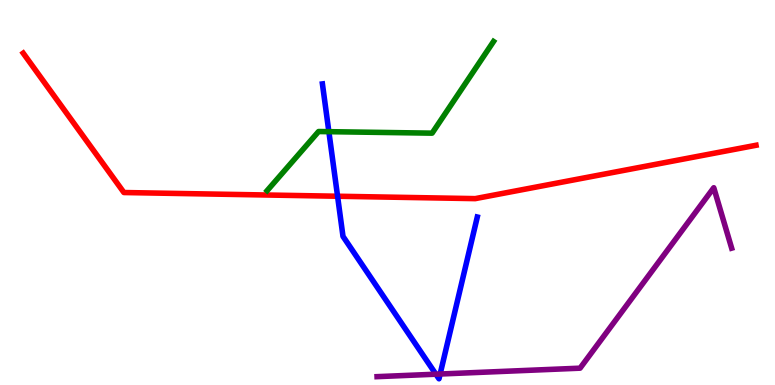[{'lines': ['blue', 'red'], 'intersections': [{'x': 4.36, 'y': 4.9}]}, {'lines': ['green', 'red'], 'intersections': []}, {'lines': ['purple', 'red'], 'intersections': []}, {'lines': ['blue', 'green'], 'intersections': [{'x': 4.24, 'y': 6.58}]}, {'lines': ['blue', 'purple'], 'intersections': [{'x': 5.62, 'y': 0.281}, {'x': 5.68, 'y': 0.285}]}, {'lines': ['green', 'purple'], 'intersections': []}]